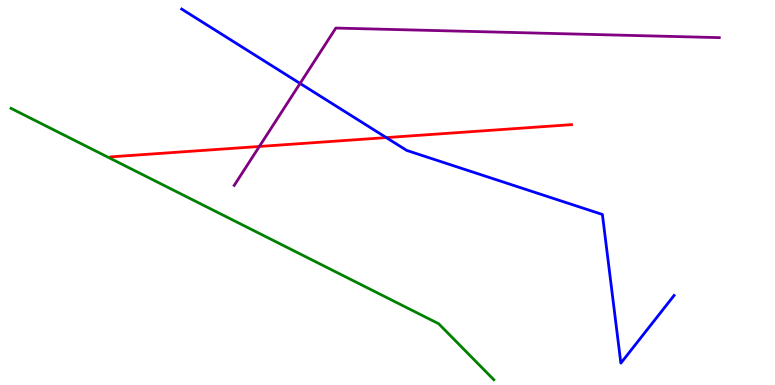[{'lines': ['blue', 'red'], 'intersections': [{'x': 4.98, 'y': 6.43}]}, {'lines': ['green', 'red'], 'intersections': []}, {'lines': ['purple', 'red'], 'intersections': [{'x': 3.35, 'y': 6.2}]}, {'lines': ['blue', 'green'], 'intersections': []}, {'lines': ['blue', 'purple'], 'intersections': [{'x': 3.87, 'y': 7.83}]}, {'lines': ['green', 'purple'], 'intersections': []}]